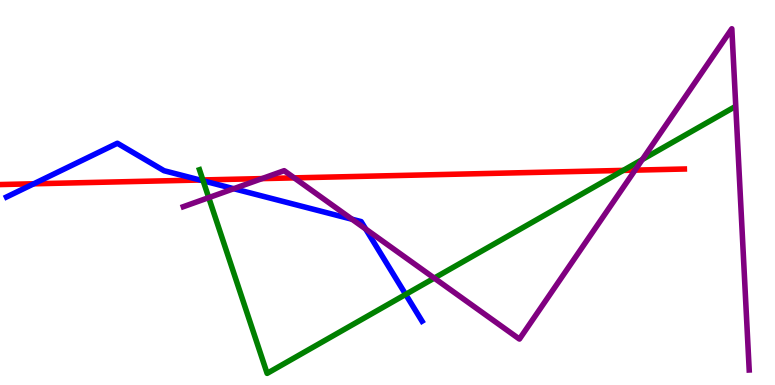[{'lines': ['blue', 'red'], 'intersections': [{'x': 0.436, 'y': 5.23}, {'x': 2.58, 'y': 5.32}]}, {'lines': ['green', 'red'], 'intersections': [{'x': 2.62, 'y': 5.33}, {'x': 8.04, 'y': 5.57}]}, {'lines': ['purple', 'red'], 'intersections': [{'x': 3.38, 'y': 5.36}, {'x': 3.8, 'y': 5.38}, {'x': 8.19, 'y': 5.58}]}, {'lines': ['blue', 'green'], 'intersections': [{'x': 2.62, 'y': 5.3}, {'x': 5.23, 'y': 2.35}]}, {'lines': ['blue', 'purple'], 'intersections': [{'x': 3.02, 'y': 5.1}, {'x': 4.54, 'y': 4.31}, {'x': 4.72, 'y': 4.05}]}, {'lines': ['green', 'purple'], 'intersections': [{'x': 2.69, 'y': 4.87}, {'x': 5.6, 'y': 2.78}, {'x': 8.29, 'y': 5.86}]}]